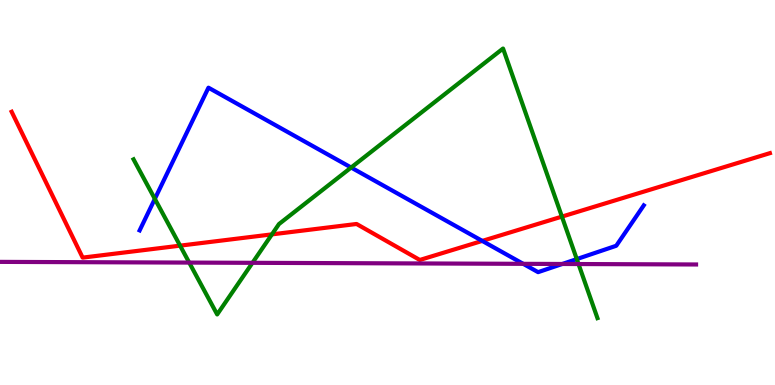[{'lines': ['blue', 'red'], 'intersections': [{'x': 6.22, 'y': 3.74}]}, {'lines': ['green', 'red'], 'intersections': [{'x': 2.32, 'y': 3.62}, {'x': 3.51, 'y': 3.91}, {'x': 7.25, 'y': 4.37}]}, {'lines': ['purple', 'red'], 'intersections': []}, {'lines': ['blue', 'green'], 'intersections': [{'x': 2.0, 'y': 4.83}, {'x': 4.53, 'y': 5.65}, {'x': 7.44, 'y': 3.27}]}, {'lines': ['blue', 'purple'], 'intersections': [{'x': 6.75, 'y': 3.15}, {'x': 7.26, 'y': 3.14}]}, {'lines': ['green', 'purple'], 'intersections': [{'x': 2.44, 'y': 3.18}, {'x': 3.26, 'y': 3.17}, {'x': 7.46, 'y': 3.14}]}]